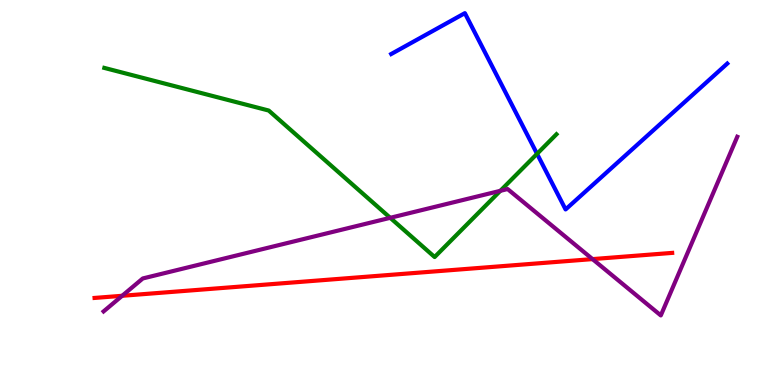[{'lines': ['blue', 'red'], 'intersections': []}, {'lines': ['green', 'red'], 'intersections': []}, {'lines': ['purple', 'red'], 'intersections': [{'x': 1.58, 'y': 2.32}, {'x': 7.65, 'y': 3.27}]}, {'lines': ['blue', 'green'], 'intersections': [{'x': 6.93, 'y': 6.0}]}, {'lines': ['blue', 'purple'], 'intersections': []}, {'lines': ['green', 'purple'], 'intersections': [{'x': 5.04, 'y': 4.34}, {'x': 6.46, 'y': 5.04}]}]